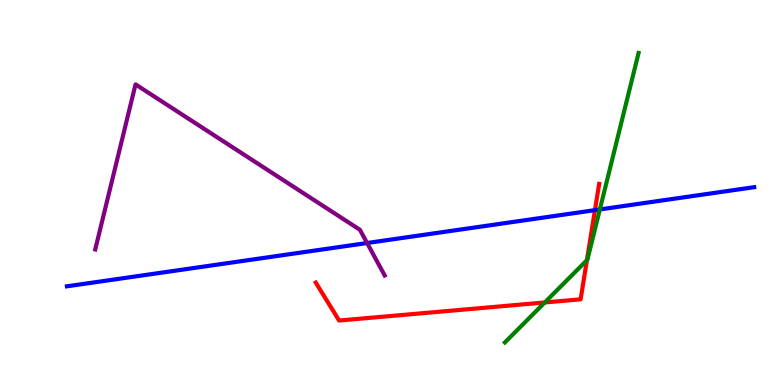[{'lines': ['blue', 'red'], 'intersections': [{'x': 7.68, 'y': 4.54}]}, {'lines': ['green', 'red'], 'intersections': [{'x': 7.03, 'y': 2.14}, {'x': 7.57, 'y': 3.24}]}, {'lines': ['purple', 'red'], 'intersections': []}, {'lines': ['blue', 'green'], 'intersections': [{'x': 7.74, 'y': 4.56}]}, {'lines': ['blue', 'purple'], 'intersections': [{'x': 4.74, 'y': 3.69}]}, {'lines': ['green', 'purple'], 'intersections': []}]